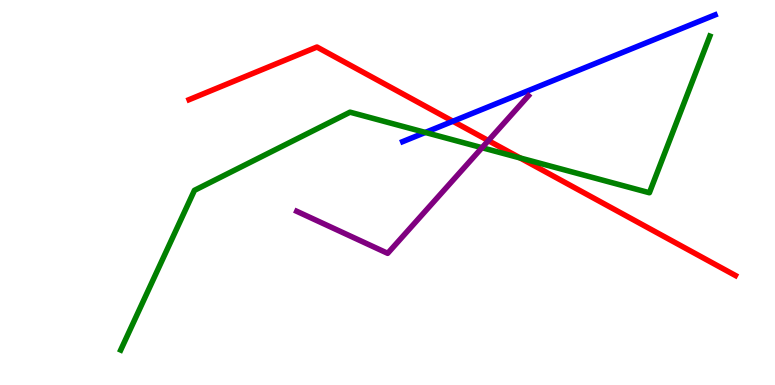[{'lines': ['blue', 'red'], 'intersections': [{'x': 5.84, 'y': 6.85}]}, {'lines': ['green', 'red'], 'intersections': [{'x': 6.71, 'y': 5.9}]}, {'lines': ['purple', 'red'], 'intersections': [{'x': 6.3, 'y': 6.35}]}, {'lines': ['blue', 'green'], 'intersections': [{'x': 5.49, 'y': 6.56}]}, {'lines': ['blue', 'purple'], 'intersections': []}, {'lines': ['green', 'purple'], 'intersections': [{'x': 6.22, 'y': 6.16}]}]